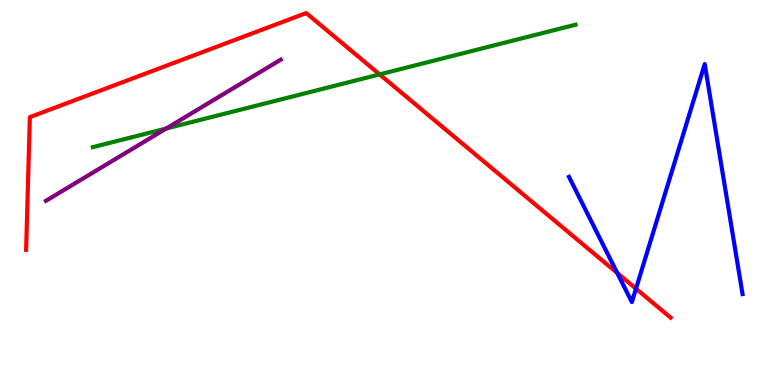[{'lines': ['blue', 'red'], 'intersections': [{'x': 7.97, 'y': 2.91}, {'x': 8.21, 'y': 2.5}]}, {'lines': ['green', 'red'], 'intersections': [{'x': 4.9, 'y': 8.07}]}, {'lines': ['purple', 'red'], 'intersections': []}, {'lines': ['blue', 'green'], 'intersections': []}, {'lines': ['blue', 'purple'], 'intersections': []}, {'lines': ['green', 'purple'], 'intersections': [{'x': 2.14, 'y': 6.66}]}]